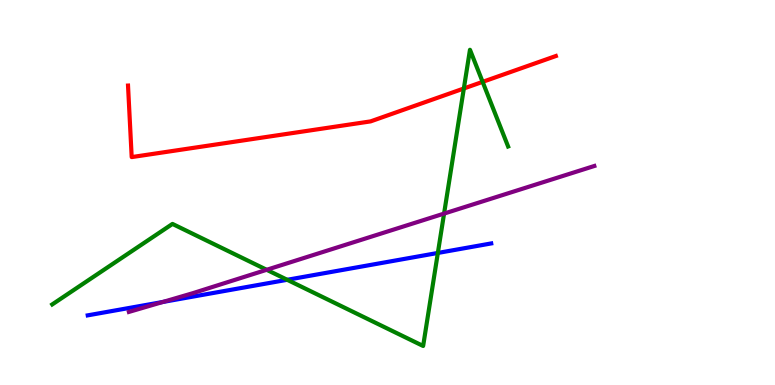[{'lines': ['blue', 'red'], 'intersections': []}, {'lines': ['green', 'red'], 'intersections': [{'x': 5.99, 'y': 7.7}, {'x': 6.23, 'y': 7.87}]}, {'lines': ['purple', 'red'], 'intersections': []}, {'lines': ['blue', 'green'], 'intersections': [{'x': 3.71, 'y': 2.73}, {'x': 5.65, 'y': 3.43}]}, {'lines': ['blue', 'purple'], 'intersections': [{'x': 2.1, 'y': 2.16}]}, {'lines': ['green', 'purple'], 'intersections': [{'x': 3.44, 'y': 2.99}, {'x': 5.73, 'y': 4.45}]}]